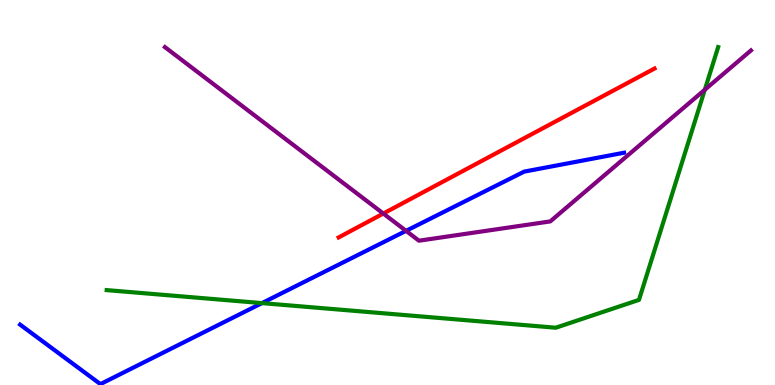[{'lines': ['blue', 'red'], 'intersections': []}, {'lines': ['green', 'red'], 'intersections': []}, {'lines': ['purple', 'red'], 'intersections': [{'x': 4.95, 'y': 4.45}]}, {'lines': ['blue', 'green'], 'intersections': [{'x': 3.38, 'y': 2.13}]}, {'lines': ['blue', 'purple'], 'intersections': [{'x': 5.24, 'y': 4.0}]}, {'lines': ['green', 'purple'], 'intersections': [{'x': 9.09, 'y': 7.67}]}]